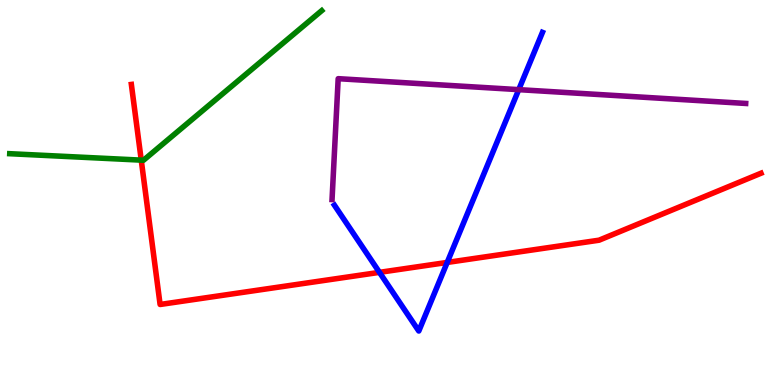[{'lines': ['blue', 'red'], 'intersections': [{'x': 4.9, 'y': 2.93}, {'x': 5.77, 'y': 3.18}]}, {'lines': ['green', 'red'], 'intersections': [{'x': 1.82, 'y': 5.84}]}, {'lines': ['purple', 'red'], 'intersections': []}, {'lines': ['blue', 'green'], 'intersections': []}, {'lines': ['blue', 'purple'], 'intersections': [{'x': 6.69, 'y': 7.67}]}, {'lines': ['green', 'purple'], 'intersections': []}]